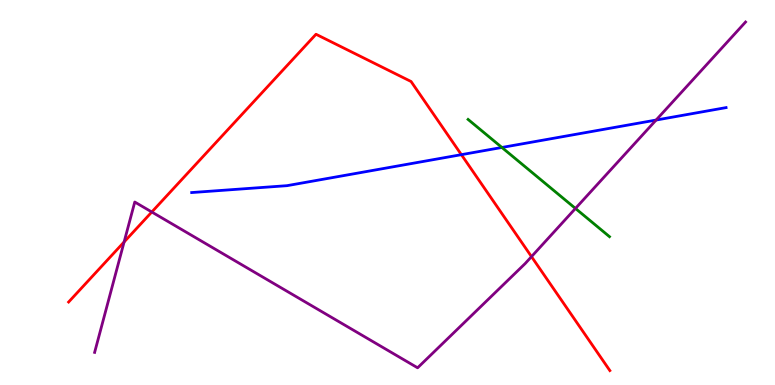[{'lines': ['blue', 'red'], 'intersections': [{'x': 5.95, 'y': 5.98}]}, {'lines': ['green', 'red'], 'intersections': []}, {'lines': ['purple', 'red'], 'intersections': [{'x': 1.6, 'y': 3.72}, {'x': 1.96, 'y': 4.49}, {'x': 6.86, 'y': 3.33}]}, {'lines': ['blue', 'green'], 'intersections': [{'x': 6.48, 'y': 6.17}]}, {'lines': ['blue', 'purple'], 'intersections': [{'x': 8.47, 'y': 6.88}]}, {'lines': ['green', 'purple'], 'intersections': [{'x': 7.43, 'y': 4.59}]}]